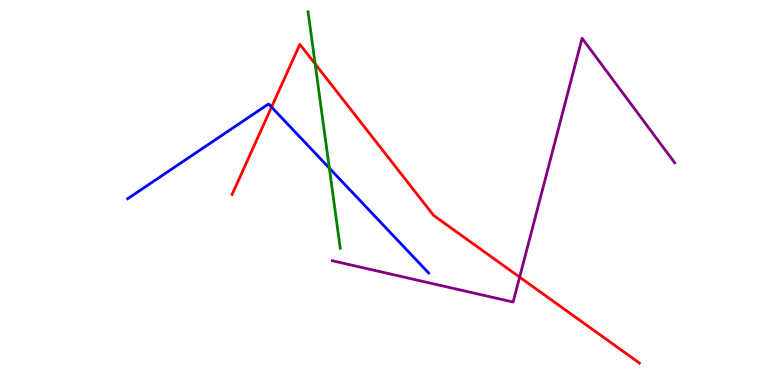[{'lines': ['blue', 'red'], 'intersections': [{'x': 3.5, 'y': 7.22}]}, {'lines': ['green', 'red'], 'intersections': [{'x': 4.07, 'y': 8.34}]}, {'lines': ['purple', 'red'], 'intersections': [{'x': 6.7, 'y': 2.8}]}, {'lines': ['blue', 'green'], 'intersections': [{'x': 4.25, 'y': 5.63}]}, {'lines': ['blue', 'purple'], 'intersections': []}, {'lines': ['green', 'purple'], 'intersections': []}]